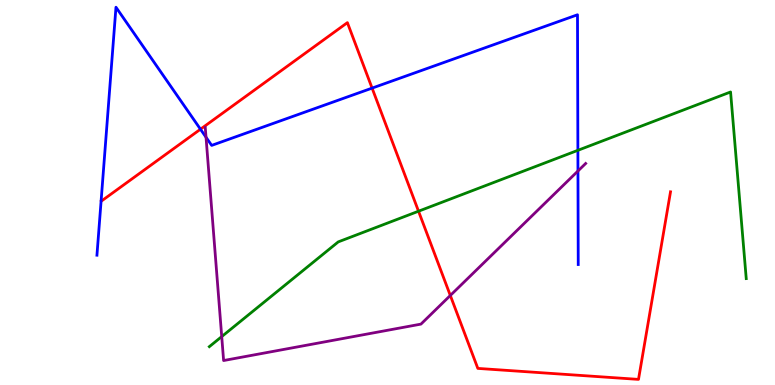[{'lines': ['blue', 'red'], 'intersections': [{'x': 2.59, 'y': 6.64}, {'x': 4.8, 'y': 7.71}]}, {'lines': ['green', 'red'], 'intersections': [{'x': 5.4, 'y': 4.51}]}, {'lines': ['purple', 'red'], 'intersections': [{'x': 5.81, 'y': 2.33}]}, {'lines': ['blue', 'green'], 'intersections': [{'x': 7.46, 'y': 6.1}]}, {'lines': ['blue', 'purple'], 'intersections': [{'x': 2.66, 'y': 6.44}, {'x': 7.46, 'y': 5.56}]}, {'lines': ['green', 'purple'], 'intersections': [{'x': 2.86, 'y': 1.26}]}]